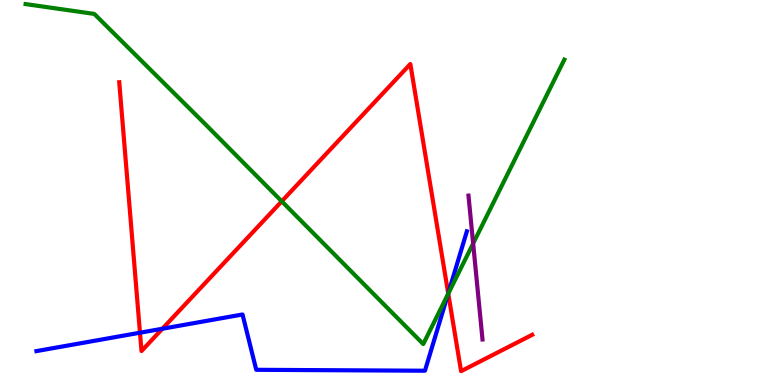[{'lines': ['blue', 'red'], 'intersections': [{'x': 1.81, 'y': 1.36}, {'x': 2.1, 'y': 1.46}, {'x': 5.78, 'y': 2.38}]}, {'lines': ['green', 'red'], 'intersections': [{'x': 3.64, 'y': 4.77}, {'x': 5.78, 'y': 2.37}]}, {'lines': ['purple', 'red'], 'intersections': []}, {'lines': ['blue', 'green'], 'intersections': [{'x': 5.78, 'y': 2.36}]}, {'lines': ['blue', 'purple'], 'intersections': []}, {'lines': ['green', 'purple'], 'intersections': [{'x': 6.11, 'y': 3.68}]}]